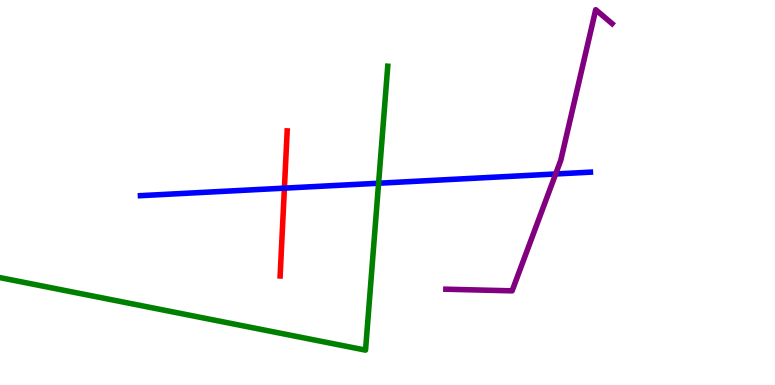[{'lines': ['blue', 'red'], 'intersections': [{'x': 3.67, 'y': 5.11}]}, {'lines': ['green', 'red'], 'intersections': []}, {'lines': ['purple', 'red'], 'intersections': []}, {'lines': ['blue', 'green'], 'intersections': [{'x': 4.89, 'y': 5.24}]}, {'lines': ['blue', 'purple'], 'intersections': [{'x': 7.17, 'y': 5.48}]}, {'lines': ['green', 'purple'], 'intersections': []}]